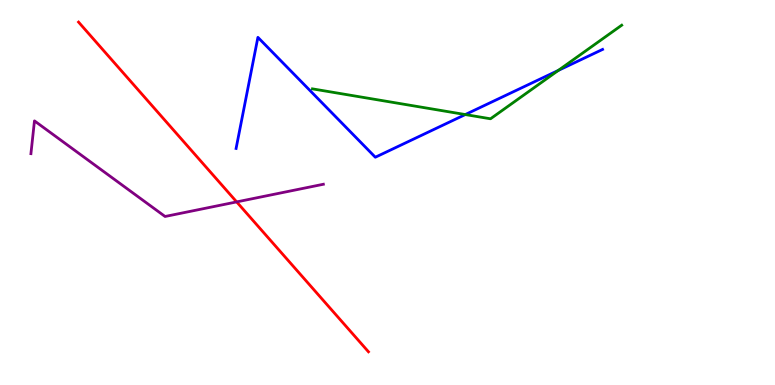[{'lines': ['blue', 'red'], 'intersections': []}, {'lines': ['green', 'red'], 'intersections': []}, {'lines': ['purple', 'red'], 'intersections': [{'x': 3.05, 'y': 4.76}]}, {'lines': ['blue', 'green'], 'intersections': [{'x': 6.0, 'y': 7.02}, {'x': 7.2, 'y': 8.17}]}, {'lines': ['blue', 'purple'], 'intersections': []}, {'lines': ['green', 'purple'], 'intersections': []}]